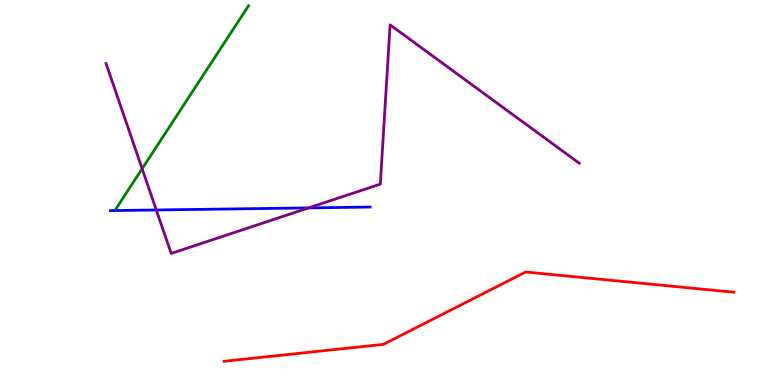[{'lines': ['blue', 'red'], 'intersections': []}, {'lines': ['green', 'red'], 'intersections': []}, {'lines': ['purple', 'red'], 'intersections': []}, {'lines': ['blue', 'green'], 'intersections': []}, {'lines': ['blue', 'purple'], 'intersections': [{'x': 2.02, 'y': 4.55}, {'x': 3.98, 'y': 4.6}]}, {'lines': ['green', 'purple'], 'intersections': [{'x': 1.83, 'y': 5.62}]}]